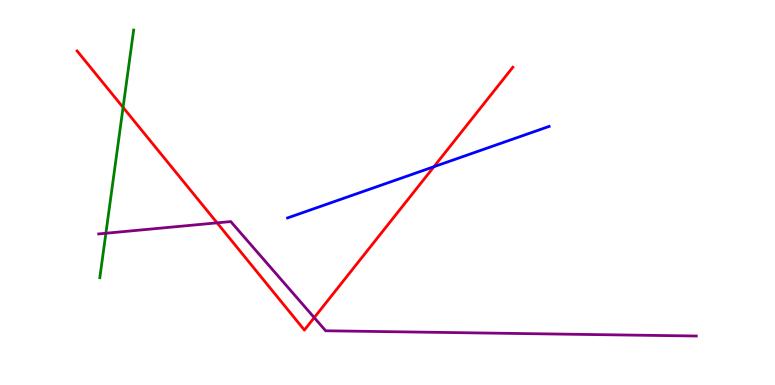[{'lines': ['blue', 'red'], 'intersections': [{'x': 5.6, 'y': 5.67}]}, {'lines': ['green', 'red'], 'intersections': [{'x': 1.59, 'y': 7.21}]}, {'lines': ['purple', 'red'], 'intersections': [{'x': 2.8, 'y': 4.21}, {'x': 4.05, 'y': 1.75}]}, {'lines': ['blue', 'green'], 'intersections': []}, {'lines': ['blue', 'purple'], 'intersections': []}, {'lines': ['green', 'purple'], 'intersections': [{'x': 1.37, 'y': 3.94}]}]